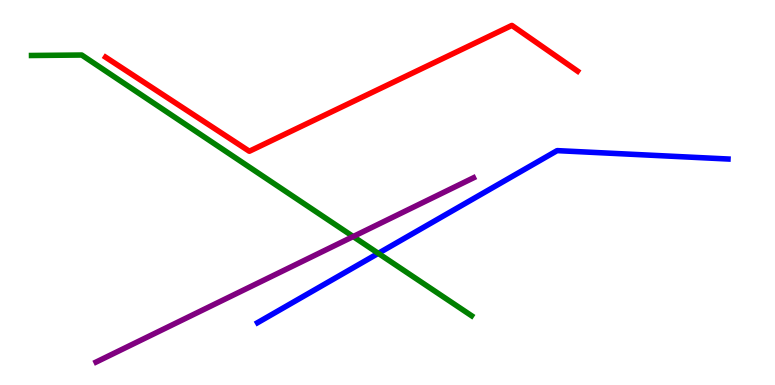[{'lines': ['blue', 'red'], 'intersections': []}, {'lines': ['green', 'red'], 'intersections': []}, {'lines': ['purple', 'red'], 'intersections': []}, {'lines': ['blue', 'green'], 'intersections': [{'x': 4.88, 'y': 3.42}]}, {'lines': ['blue', 'purple'], 'intersections': []}, {'lines': ['green', 'purple'], 'intersections': [{'x': 4.56, 'y': 3.86}]}]